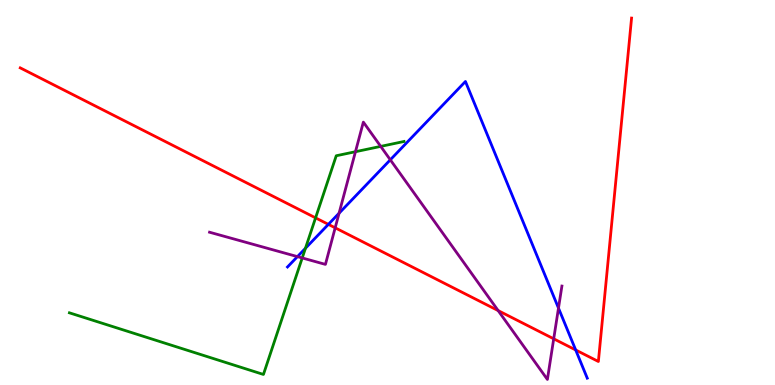[{'lines': ['blue', 'red'], 'intersections': [{'x': 4.24, 'y': 4.17}, {'x': 7.43, 'y': 0.91}]}, {'lines': ['green', 'red'], 'intersections': [{'x': 4.07, 'y': 4.34}]}, {'lines': ['purple', 'red'], 'intersections': [{'x': 4.32, 'y': 4.08}, {'x': 6.43, 'y': 1.93}, {'x': 7.14, 'y': 1.2}]}, {'lines': ['blue', 'green'], 'intersections': [{'x': 3.94, 'y': 3.55}]}, {'lines': ['blue', 'purple'], 'intersections': [{'x': 3.84, 'y': 3.33}, {'x': 4.38, 'y': 4.46}, {'x': 5.04, 'y': 5.85}, {'x': 7.21, 'y': 2.0}]}, {'lines': ['green', 'purple'], 'intersections': [{'x': 3.9, 'y': 3.3}, {'x': 4.59, 'y': 6.06}, {'x': 4.91, 'y': 6.2}]}]